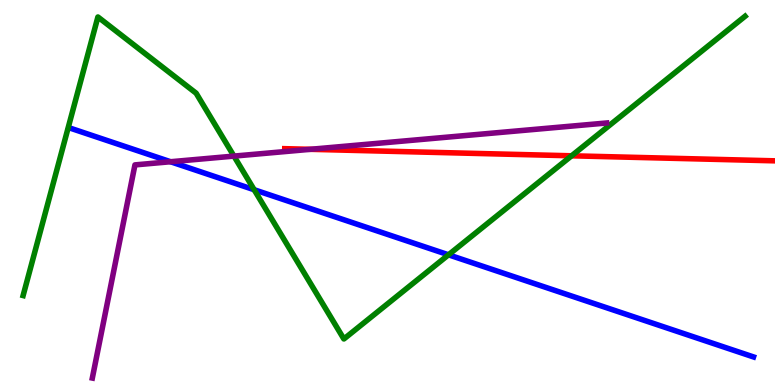[{'lines': ['blue', 'red'], 'intersections': []}, {'lines': ['green', 'red'], 'intersections': [{'x': 7.38, 'y': 5.95}]}, {'lines': ['purple', 'red'], 'intersections': [{'x': 4.0, 'y': 6.12}]}, {'lines': ['blue', 'green'], 'intersections': [{'x': 3.28, 'y': 5.07}, {'x': 5.79, 'y': 3.38}]}, {'lines': ['blue', 'purple'], 'intersections': [{'x': 2.2, 'y': 5.8}]}, {'lines': ['green', 'purple'], 'intersections': [{'x': 3.02, 'y': 5.95}]}]